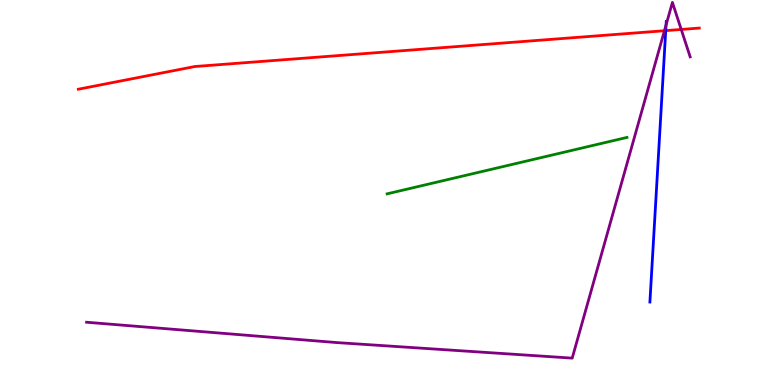[{'lines': ['blue', 'red'], 'intersections': [{'x': 8.59, 'y': 9.2}]}, {'lines': ['green', 'red'], 'intersections': []}, {'lines': ['purple', 'red'], 'intersections': [{'x': 8.57, 'y': 9.2}, {'x': 8.79, 'y': 9.24}]}, {'lines': ['blue', 'green'], 'intersections': []}, {'lines': ['blue', 'purple'], 'intersections': [{'x': 8.59, 'y': 9.35}]}, {'lines': ['green', 'purple'], 'intersections': []}]